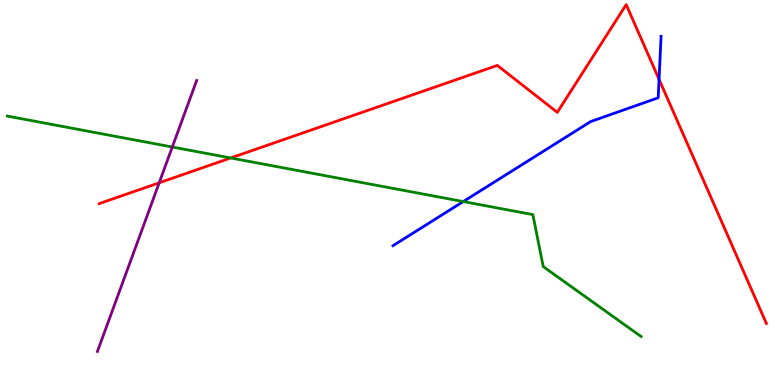[{'lines': ['blue', 'red'], 'intersections': [{'x': 8.5, 'y': 7.94}]}, {'lines': ['green', 'red'], 'intersections': [{'x': 2.98, 'y': 5.9}]}, {'lines': ['purple', 'red'], 'intersections': [{'x': 2.05, 'y': 5.25}]}, {'lines': ['blue', 'green'], 'intersections': [{'x': 5.98, 'y': 4.76}]}, {'lines': ['blue', 'purple'], 'intersections': []}, {'lines': ['green', 'purple'], 'intersections': [{'x': 2.22, 'y': 6.18}]}]